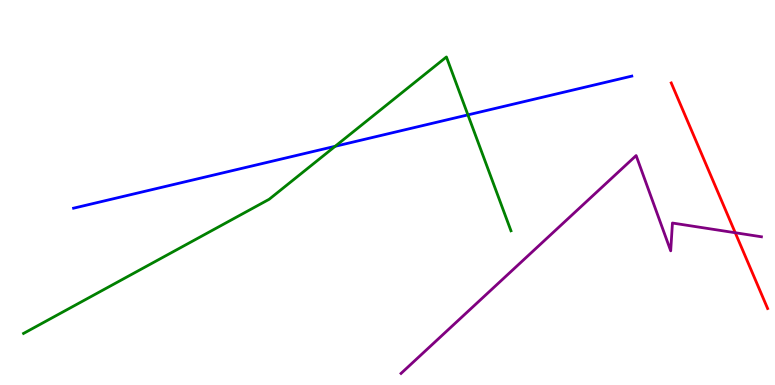[{'lines': ['blue', 'red'], 'intersections': []}, {'lines': ['green', 'red'], 'intersections': []}, {'lines': ['purple', 'red'], 'intersections': [{'x': 9.49, 'y': 3.95}]}, {'lines': ['blue', 'green'], 'intersections': [{'x': 4.32, 'y': 6.2}, {'x': 6.04, 'y': 7.02}]}, {'lines': ['blue', 'purple'], 'intersections': []}, {'lines': ['green', 'purple'], 'intersections': []}]